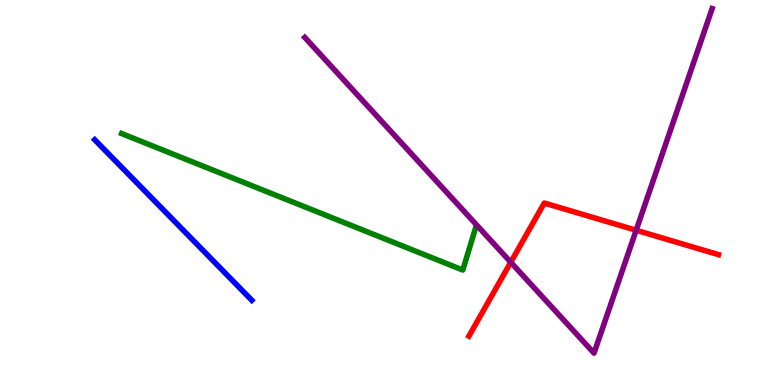[{'lines': ['blue', 'red'], 'intersections': []}, {'lines': ['green', 'red'], 'intersections': []}, {'lines': ['purple', 'red'], 'intersections': [{'x': 6.59, 'y': 3.19}, {'x': 8.21, 'y': 4.02}]}, {'lines': ['blue', 'green'], 'intersections': []}, {'lines': ['blue', 'purple'], 'intersections': []}, {'lines': ['green', 'purple'], 'intersections': []}]